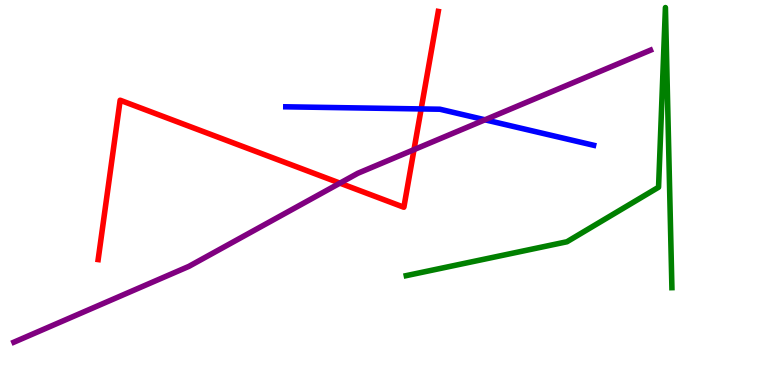[{'lines': ['blue', 'red'], 'intersections': [{'x': 5.43, 'y': 7.17}]}, {'lines': ['green', 'red'], 'intersections': []}, {'lines': ['purple', 'red'], 'intersections': [{'x': 4.39, 'y': 5.24}, {'x': 5.34, 'y': 6.11}]}, {'lines': ['blue', 'green'], 'intersections': []}, {'lines': ['blue', 'purple'], 'intersections': [{'x': 6.26, 'y': 6.89}]}, {'lines': ['green', 'purple'], 'intersections': []}]